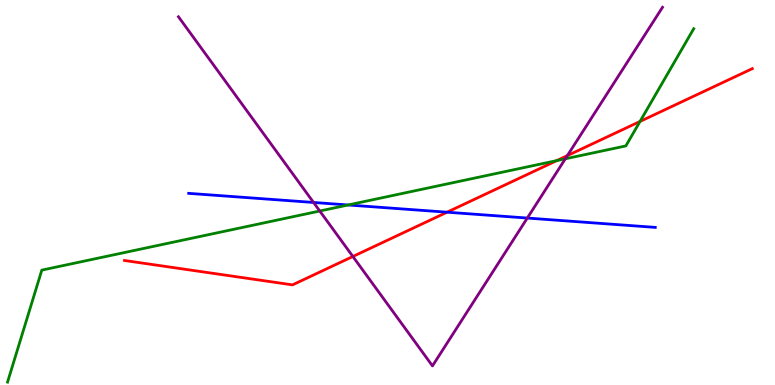[{'lines': ['blue', 'red'], 'intersections': [{'x': 5.77, 'y': 4.49}]}, {'lines': ['green', 'red'], 'intersections': [{'x': 7.18, 'y': 5.83}, {'x': 8.26, 'y': 6.85}]}, {'lines': ['purple', 'red'], 'intersections': [{'x': 4.55, 'y': 3.34}, {'x': 7.32, 'y': 5.96}]}, {'lines': ['blue', 'green'], 'intersections': [{'x': 4.49, 'y': 4.68}]}, {'lines': ['blue', 'purple'], 'intersections': [{'x': 4.05, 'y': 4.74}, {'x': 6.8, 'y': 4.34}]}, {'lines': ['green', 'purple'], 'intersections': [{'x': 4.13, 'y': 4.52}, {'x': 7.29, 'y': 5.88}]}]